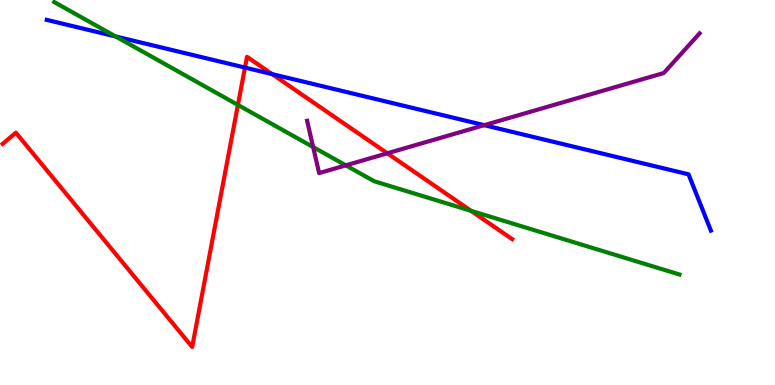[{'lines': ['blue', 'red'], 'intersections': [{'x': 3.16, 'y': 8.24}, {'x': 3.51, 'y': 8.07}]}, {'lines': ['green', 'red'], 'intersections': [{'x': 3.07, 'y': 7.27}, {'x': 6.08, 'y': 4.52}]}, {'lines': ['purple', 'red'], 'intersections': [{'x': 5.0, 'y': 6.02}]}, {'lines': ['blue', 'green'], 'intersections': [{'x': 1.49, 'y': 9.05}]}, {'lines': ['blue', 'purple'], 'intersections': [{'x': 6.25, 'y': 6.75}]}, {'lines': ['green', 'purple'], 'intersections': [{'x': 4.04, 'y': 6.18}, {'x': 4.46, 'y': 5.71}]}]